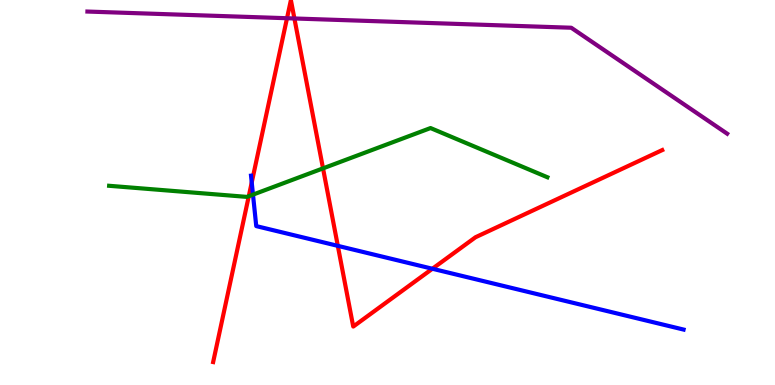[{'lines': ['blue', 'red'], 'intersections': [{'x': 3.25, 'y': 5.26}, {'x': 4.36, 'y': 3.61}, {'x': 5.58, 'y': 3.02}]}, {'lines': ['green', 'red'], 'intersections': [{'x': 3.21, 'y': 4.9}, {'x': 4.17, 'y': 5.63}]}, {'lines': ['purple', 'red'], 'intersections': [{'x': 3.7, 'y': 9.53}, {'x': 3.8, 'y': 9.52}]}, {'lines': ['blue', 'green'], 'intersections': [{'x': 3.26, 'y': 4.94}]}, {'lines': ['blue', 'purple'], 'intersections': []}, {'lines': ['green', 'purple'], 'intersections': []}]